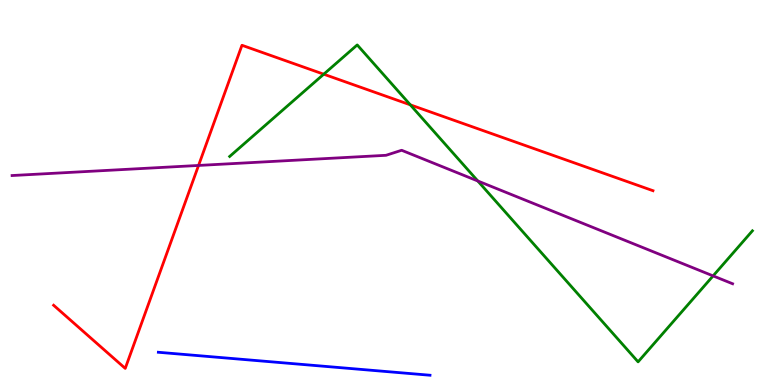[{'lines': ['blue', 'red'], 'intersections': []}, {'lines': ['green', 'red'], 'intersections': [{'x': 4.18, 'y': 8.07}, {'x': 5.29, 'y': 7.28}]}, {'lines': ['purple', 'red'], 'intersections': [{'x': 2.56, 'y': 5.7}]}, {'lines': ['blue', 'green'], 'intersections': []}, {'lines': ['blue', 'purple'], 'intersections': []}, {'lines': ['green', 'purple'], 'intersections': [{'x': 6.17, 'y': 5.3}, {'x': 9.2, 'y': 2.83}]}]